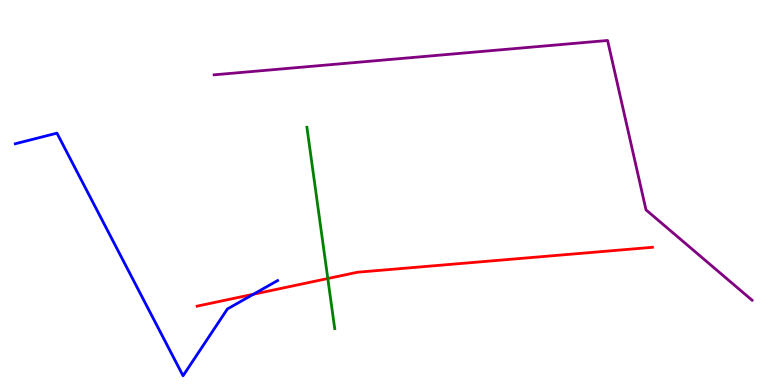[{'lines': ['blue', 'red'], 'intersections': [{'x': 3.27, 'y': 2.36}]}, {'lines': ['green', 'red'], 'intersections': [{'x': 4.23, 'y': 2.77}]}, {'lines': ['purple', 'red'], 'intersections': []}, {'lines': ['blue', 'green'], 'intersections': []}, {'lines': ['blue', 'purple'], 'intersections': []}, {'lines': ['green', 'purple'], 'intersections': []}]